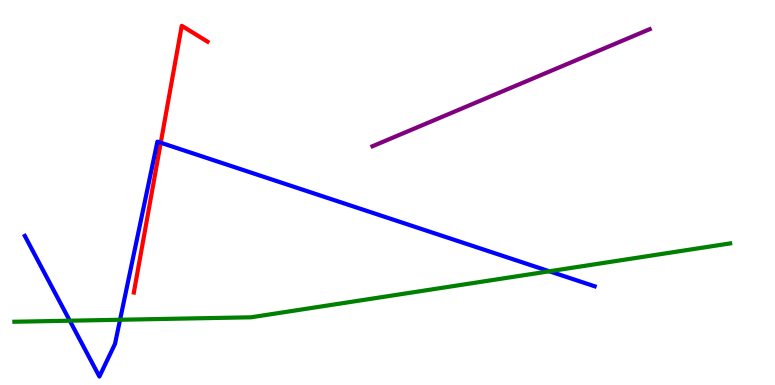[{'lines': ['blue', 'red'], 'intersections': [{'x': 2.07, 'y': 6.29}]}, {'lines': ['green', 'red'], 'intersections': []}, {'lines': ['purple', 'red'], 'intersections': []}, {'lines': ['blue', 'green'], 'intersections': [{'x': 0.901, 'y': 1.67}, {'x': 1.55, 'y': 1.69}, {'x': 7.09, 'y': 2.95}]}, {'lines': ['blue', 'purple'], 'intersections': []}, {'lines': ['green', 'purple'], 'intersections': []}]